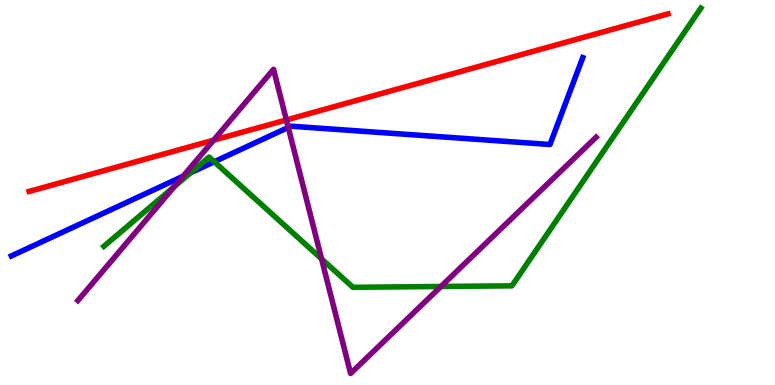[{'lines': ['blue', 'red'], 'intersections': []}, {'lines': ['green', 'red'], 'intersections': []}, {'lines': ['purple', 'red'], 'intersections': [{'x': 2.76, 'y': 6.36}, {'x': 3.7, 'y': 6.88}]}, {'lines': ['blue', 'green'], 'intersections': [{'x': 2.46, 'y': 5.51}, {'x': 2.76, 'y': 5.8}]}, {'lines': ['blue', 'purple'], 'intersections': [{'x': 2.36, 'y': 5.42}, {'x': 3.72, 'y': 6.69}]}, {'lines': ['green', 'purple'], 'intersections': [{'x': 2.25, 'y': 5.16}, {'x': 4.15, 'y': 3.28}, {'x': 5.69, 'y': 2.56}]}]